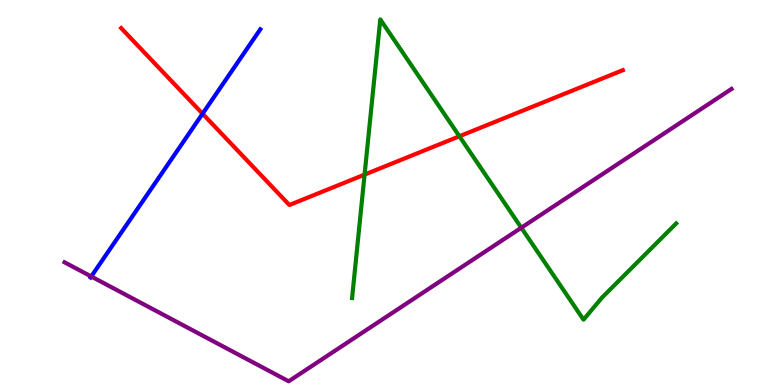[{'lines': ['blue', 'red'], 'intersections': [{'x': 2.61, 'y': 7.05}]}, {'lines': ['green', 'red'], 'intersections': [{'x': 4.7, 'y': 5.46}, {'x': 5.93, 'y': 6.46}]}, {'lines': ['purple', 'red'], 'intersections': []}, {'lines': ['blue', 'green'], 'intersections': []}, {'lines': ['blue', 'purple'], 'intersections': [{'x': 1.18, 'y': 2.82}]}, {'lines': ['green', 'purple'], 'intersections': [{'x': 6.73, 'y': 4.09}]}]